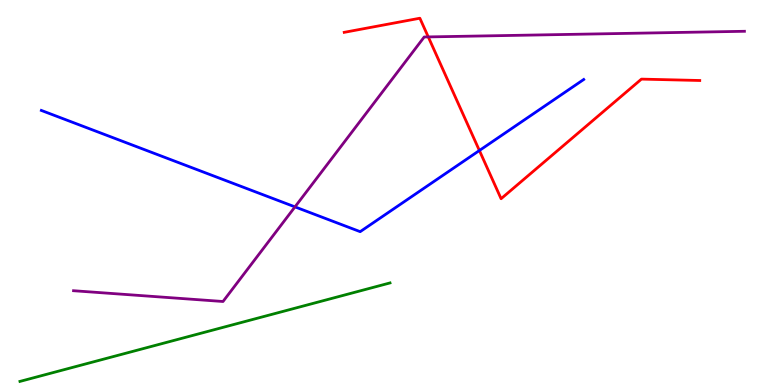[{'lines': ['blue', 'red'], 'intersections': [{'x': 6.19, 'y': 6.09}]}, {'lines': ['green', 'red'], 'intersections': []}, {'lines': ['purple', 'red'], 'intersections': [{'x': 5.53, 'y': 9.04}]}, {'lines': ['blue', 'green'], 'intersections': []}, {'lines': ['blue', 'purple'], 'intersections': [{'x': 3.81, 'y': 4.63}]}, {'lines': ['green', 'purple'], 'intersections': []}]